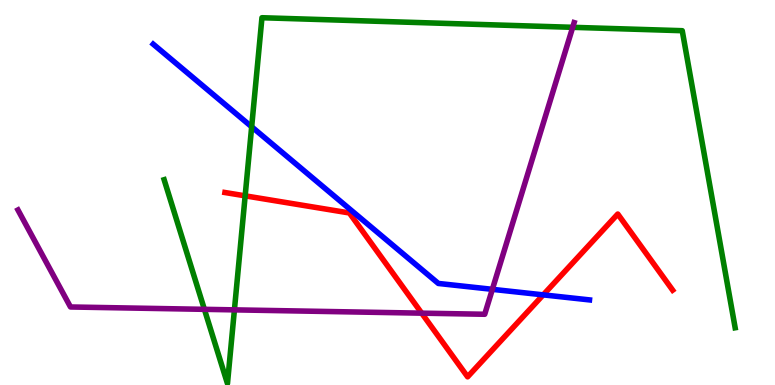[{'lines': ['blue', 'red'], 'intersections': [{'x': 7.01, 'y': 2.34}]}, {'lines': ['green', 'red'], 'intersections': [{'x': 3.16, 'y': 4.91}]}, {'lines': ['purple', 'red'], 'intersections': [{'x': 5.44, 'y': 1.87}]}, {'lines': ['blue', 'green'], 'intersections': [{'x': 3.25, 'y': 6.71}]}, {'lines': ['blue', 'purple'], 'intersections': [{'x': 6.35, 'y': 2.48}]}, {'lines': ['green', 'purple'], 'intersections': [{'x': 2.64, 'y': 1.97}, {'x': 3.02, 'y': 1.95}, {'x': 7.39, 'y': 9.29}]}]